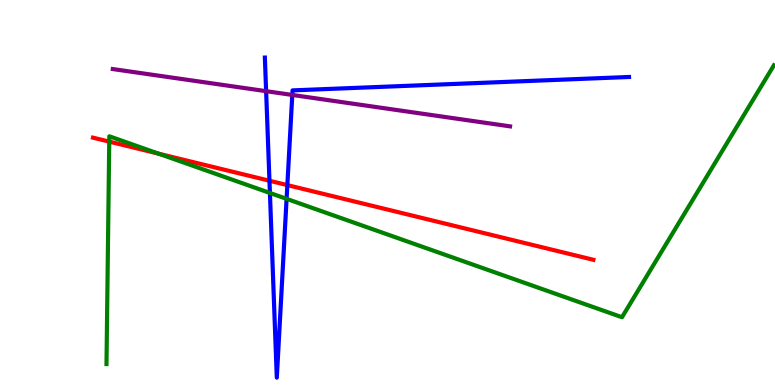[{'lines': ['blue', 'red'], 'intersections': [{'x': 3.48, 'y': 5.31}, {'x': 3.71, 'y': 5.19}]}, {'lines': ['green', 'red'], 'intersections': [{'x': 1.41, 'y': 6.32}, {'x': 2.05, 'y': 6.01}]}, {'lines': ['purple', 'red'], 'intersections': []}, {'lines': ['blue', 'green'], 'intersections': [{'x': 3.48, 'y': 4.99}, {'x': 3.7, 'y': 4.84}]}, {'lines': ['blue', 'purple'], 'intersections': [{'x': 3.43, 'y': 7.63}, {'x': 3.77, 'y': 7.53}]}, {'lines': ['green', 'purple'], 'intersections': []}]